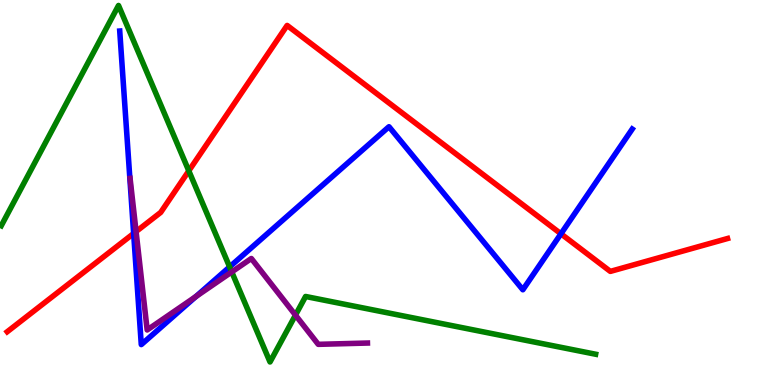[{'lines': ['blue', 'red'], 'intersections': [{'x': 1.72, 'y': 3.94}, {'x': 7.24, 'y': 3.93}]}, {'lines': ['green', 'red'], 'intersections': [{'x': 2.44, 'y': 5.56}]}, {'lines': ['purple', 'red'], 'intersections': [{'x': 1.76, 'y': 3.99}]}, {'lines': ['blue', 'green'], 'intersections': [{'x': 2.96, 'y': 3.07}]}, {'lines': ['blue', 'purple'], 'intersections': [{'x': 2.53, 'y': 2.3}]}, {'lines': ['green', 'purple'], 'intersections': [{'x': 2.99, 'y': 2.94}, {'x': 3.81, 'y': 1.82}]}]